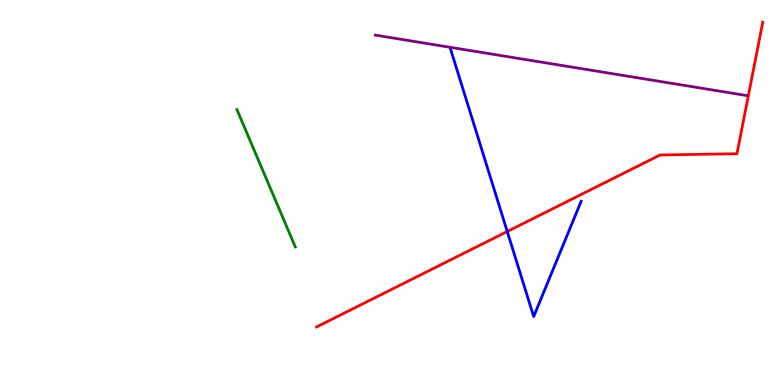[{'lines': ['blue', 'red'], 'intersections': [{'x': 6.55, 'y': 3.99}]}, {'lines': ['green', 'red'], 'intersections': []}, {'lines': ['purple', 'red'], 'intersections': []}, {'lines': ['blue', 'green'], 'intersections': []}, {'lines': ['blue', 'purple'], 'intersections': []}, {'lines': ['green', 'purple'], 'intersections': []}]